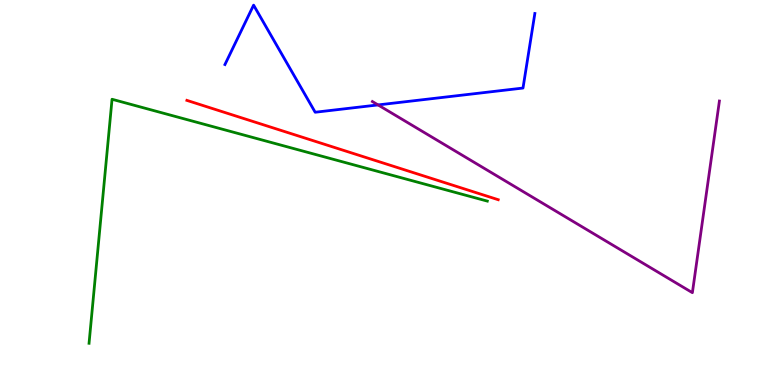[{'lines': ['blue', 'red'], 'intersections': []}, {'lines': ['green', 'red'], 'intersections': []}, {'lines': ['purple', 'red'], 'intersections': []}, {'lines': ['blue', 'green'], 'intersections': []}, {'lines': ['blue', 'purple'], 'intersections': [{'x': 4.88, 'y': 7.27}]}, {'lines': ['green', 'purple'], 'intersections': []}]